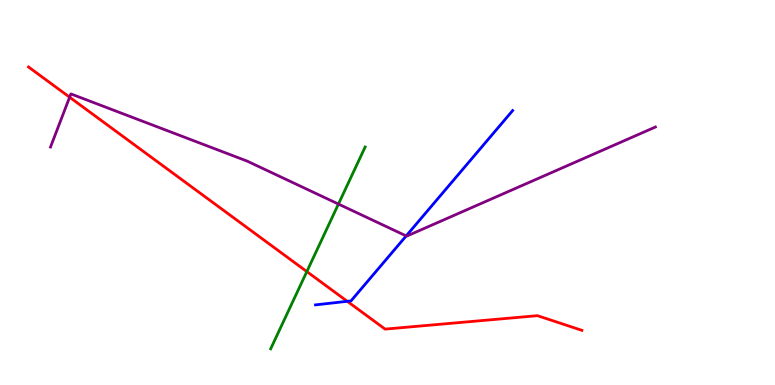[{'lines': ['blue', 'red'], 'intersections': [{'x': 4.48, 'y': 2.17}]}, {'lines': ['green', 'red'], 'intersections': [{'x': 3.96, 'y': 2.95}]}, {'lines': ['purple', 'red'], 'intersections': [{'x': 0.898, 'y': 7.48}]}, {'lines': ['blue', 'green'], 'intersections': []}, {'lines': ['blue', 'purple'], 'intersections': [{'x': 5.24, 'y': 3.87}]}, {'lines': ['green', 'purple'], 'intersections': [{'x': 4.37, 'y': 4.7}]}]